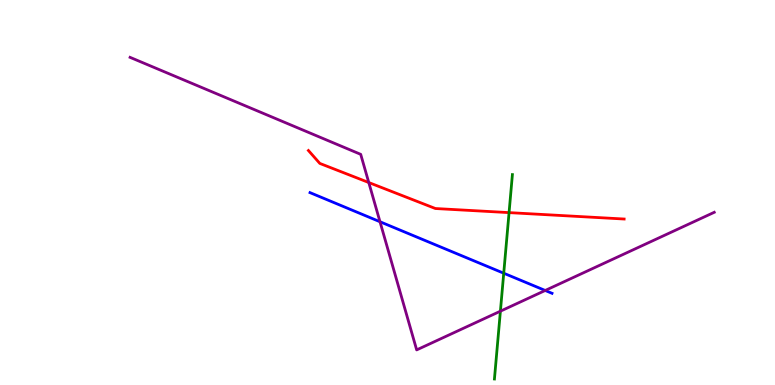[{'lines': ['blue', 'red'], 'intersections': []}, {'lines': ['green', 'red'], 'intersections': [{'x': 6.57, 'y': 4.48}]}, {'lines': ['purple', 'red'], 'intersections': [{'x': 4.76, 'y': 5.26}]}, {'lines': ['blue', 'green'], 'intersections': [{'x': 6.5, 'y': 2.9}]}, {'lines': ['blue', 'purple'], 'intersections': [{'x': 4.9, 'y': 4.24}, {'x': 7.03, 'y': 2.46}]}, {'lines': ['green', 'purple'], 'intersections': [{'x': 6.46, 'y': 1.92}]}]